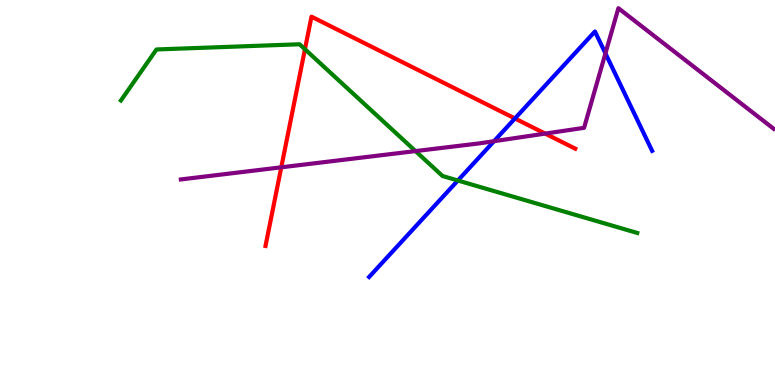[{'lines': ['blue', 'red'], 'intersections': [{'x': 6.64, 'y': 6.92}]}, {'lines': ['green', 'red'], 'intersections': [{'x': 3.93, 'y': 8.72}]}, {'lines': ['purple', 'red'], 'intersections': [{'x': 3.63, 'y': 5.65}, {'x': 7.03, 'y': 6.53}]}, {'lines': ['blue', 'green'], 'intersections': [{'x': 5.91, 'y': 5.31}]}, {'lines': ['blue', 'purple'], 'intersections': [{'x': 6.37, 'y': 6.33}, {'x': 7.81, 'y': 8.61}]}, {'lines': ['green', 'purple'], 'intersections': [{'x': 5.36, 'y': 6.08}]}]